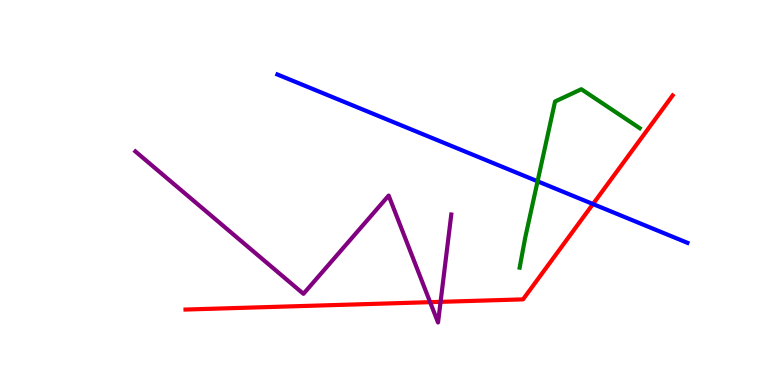[{'lines': ['blue', 'red'], 'intersections': [{'x': 7.65, 'y': 4.7}]}, {'lines': ['green', 'red'], 'intersections': []}, {'lines': ['purple', 'red'], 'intersections': [{'x': 5.55, 'y': 2.15}, {'x': 5.68, 'y': 2.16}]}, {'lines': ['blue', 'green'], 'intersections': [{'x': 6.94, 'y': 5.29}]}, {'lines': ['blue', 'purple'], 'intersections': []}, {'lines': ['green', 'purple'], 'intersections': []}]